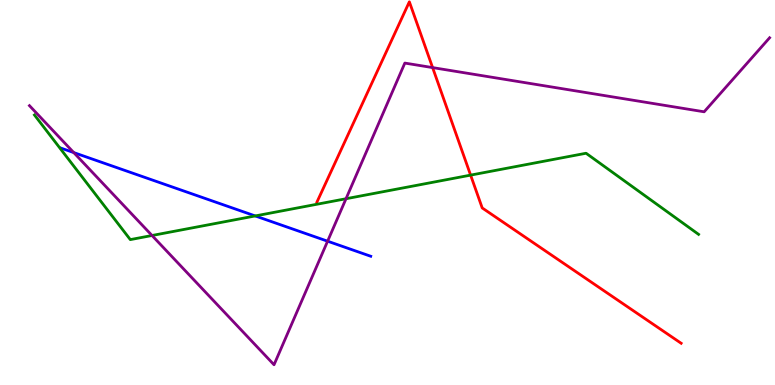[{'lines': ['blue', 'red'], 'intersections': []}, {'lines': ['green', 'red'], 'intersections': [{'x': 6.07, 'y': 5.45}]}, {'lines': ['purple', 'red'], 'intersections': [{'x': 5.58, 'y': 8.24}]}, {'lines': ['blue', 'green'], 'intersections': [{'x': 3.29, 'y': 4.39}]}, {'lines': ['blue', 'purple'], 'intersections': [{'x': 0.952, 'y': 6.04}, {'x': 4.23, 'y': 3.74}]}, {'lines': ['green', 'purple'], 'intersections': [{'x': 1.96, 'y': 3.88}, {'x': 4.46, 'y': 4.84}]}]